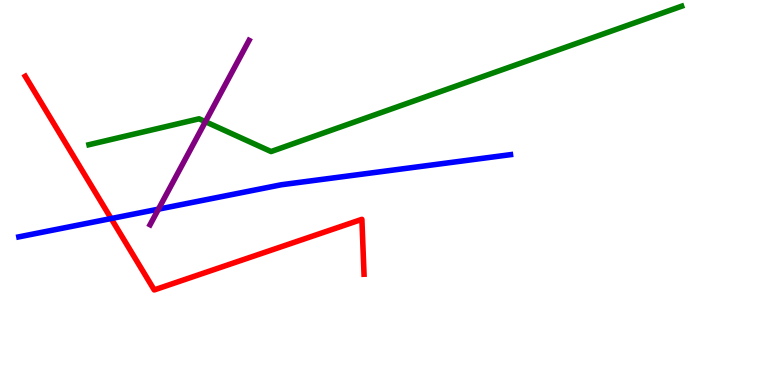[{'lines': ['blue', 'red'], 'intersections': [{'x': 1.43, 'y': 4.32}]}, {'lines': ['green', 'red'], 'intersections': []}, {'lines': ['purple', 'red'], 'intersections': []}, {'lines': ['blue', 'green'], 'intersections': []}, {'lines': ['blue', 'purple'], 'intersections': [{'x': 2.04, 'y': 4.57}]}, {'lines': ['green', 'purple'], 'intersections': [{'x': 2.65, 'y': 6.84}]}]